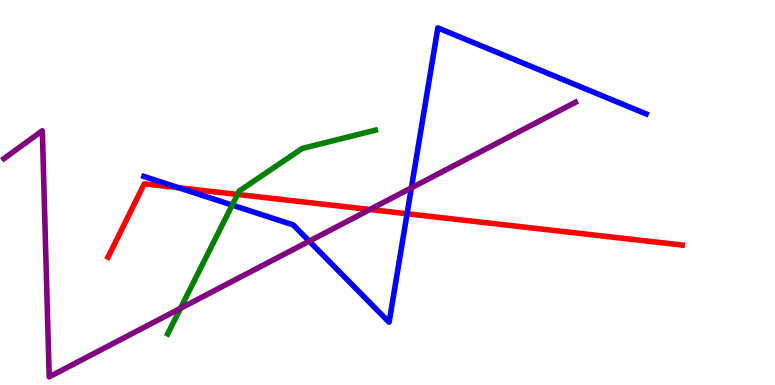[{'lines': ['blue', 'red'], 'intersections': [{'x': 2.31, 'y': 5.12}, {'x': 5.25, 'y': 4.45}]}, {'lines': ['green', 'red'], 'intersections': [{'x': 3.07, 'y': 4.95}]}, {'lines': ['purple', 'red'], 'intersections': [{'x': 4.77, 'y': 4.56}]}, {'lines': ['blue', 'green'], 'intersections': [{'x': 3.0, 'y': 4.67}]}, {'lines': ['blue', 'purple'], 'intersections': [{'x': 3.99, 'y': 3.74}, {'x': 5.31, 'y': 5.12}]}, {'lines': ['green', 'purple'], 'intersections': [{'x': 2.33, 'y': 1.99}]}]